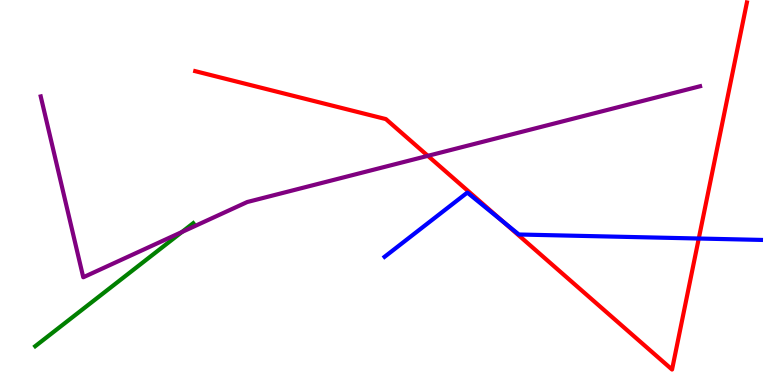[{'lines': ['blue', 'red'], 'intersections': [{'x': 6.49, 'y': 4.24}, {'x': 9.02, 'y': 3.8}]}, {'lines': ['green', 'red'], 'intersections': []}, {'lines': ['purple', 'red'], 'intersections': [{'x': 5.52, 'y': 5.95}]}, {'lines': ['blue', 'green'], 'intersections': []}, {'lines': ['blue', 'purple'], 'intersections': []}, {'lines': ['green', 'purple'], 'intersections': [{'x': 2.35, 'y': 3.97}]}]